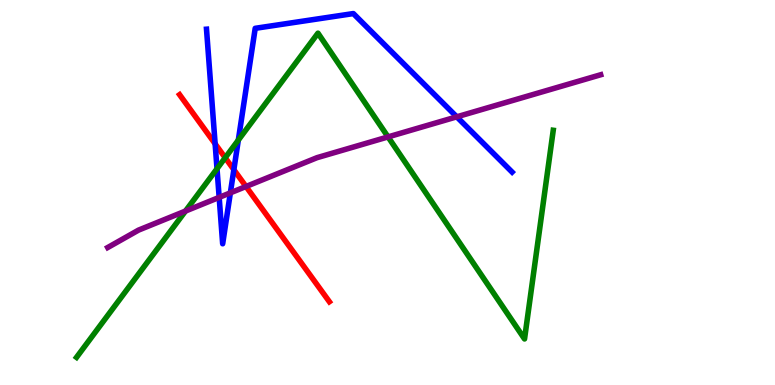[{'lines': ['blue', 'red'], 'intersections': [{'x': 2.78, 'y': 6.26}, {'x': 3.02, 'y': 5.59}]}, {'lines': ['green', 'red'], 'intersections': [{'x': 2.91, 'y': 5.9}]}, {'lines': ['purple', 'red'], 'intersections': [{'x': 3.17, 'y': 5.16}]}, {'lines': ['blue', 'green'], 'intersections': [{'x': 2.8, 'y': 5.62}, {'x': 3.08, 'y': 6.36}]}, {'lines': ['blue', 'purple'], 'intersections': [{'x': 2.83, 'y': 4.87}, {'x': 2.97, 'y': 4.99}, {'x': 5.89, 'y': 6.97}]}, {'lines': ['green', 'purple'], 'intersections': [{'x': 2.39, 'y': 4.52}, {'x': 5.01, 'y': 6.44}]}]